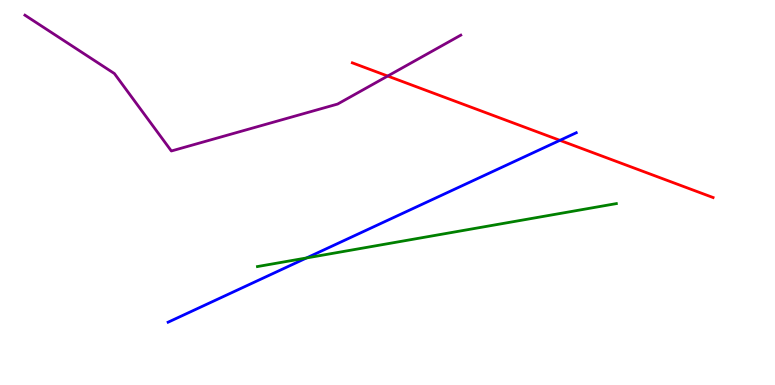[{'lines': ['blue', 'red'], 'intersections': [{'x': 7.22, 'y': 6.35}]}, {'lines': ['green', 'red'], 'intersections': []}, {'lines': ['purple', 'red'], 'intersections': [{'x': 5.0, 'y': 8.02}]}, {'lines': ['blue', 'green'], 'intersections': [{'x': 3.96, 'y': 3.3}]}, {'lines': ['blue', 'purple'], 'intersections': []}, {'lines': ['green', 'purple'], 'intersections': []}]